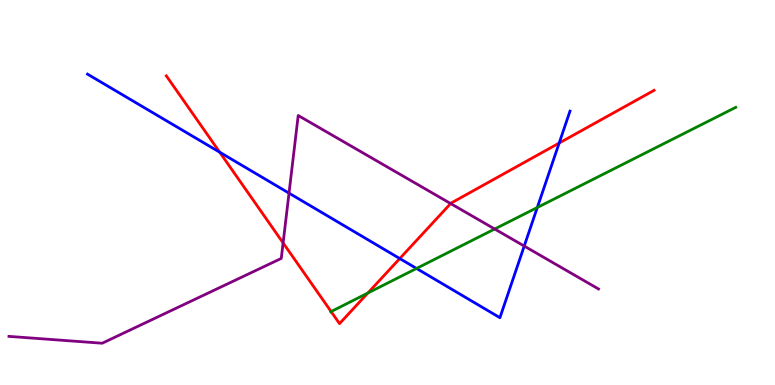[{'lines': ['blue', 'red'], 'intersections': [{'x': 2.83, 'y': 6.05}, {'x': 5.16, 'y': 3.28}, {'x': 7.22, 'y': 6.28}]}, {'lines': ['green', 'red'], 'intersections': [{'x': 4.27, 'y': 1.91}, {'x': 4.75, 'y': 2.39}]}, {'lines': ['purple', 'red'], 'intersections': [{'x': 3.65, 'y': 3.69}, {'x': 5.81, 'y': 4.71}]}, {'lines': ['blue', 'green'], 'intersections': [{'x': 5.37, 'y': 3.03}, {'x': 6.93, 'y': 4.61}]}, {'lines': ['blue', 'purple'], 'intersections': [{'x': 3.73, 'y': 4.98}, {'x': 6.76, 'y': 3.61}]}, {'lines': ['green', 'purple'], 'intersections': [{'x': 6.38, 'y': 4.05}]}]